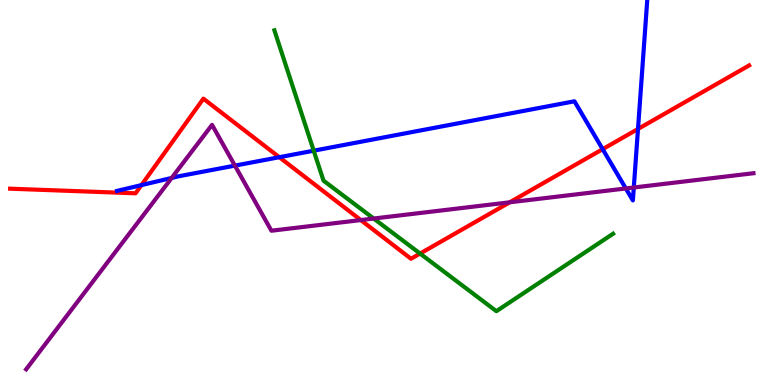[{'lines': ['blue', 'red'], 'intersections': [{'x': 1.83, 'y': 5.19}, {'x': 3.6, 'y': 5.92}, {'x': 7.78, 'y': 6.13}, {'x': 8.23, 'y': 6.65}]}, {'lines': ['green', 'red'], 'intersections': [{'x': 5.42, 'y': 3.41}]}, {'lines': ['purple', 'red'], 'intersections': [{'x': 4.66, 'y': 4.28}, {'x': 6.58, 'y': 4.75}]}, {'lines': ['blue', 'green'], 'intersections': [{'x': 4.05, 'y': 6.09}]}, {'lines': ['blue', 'purple'], 'intersections': [{'x': 2.22, 'y': 5.38}, {'x': 3.03, 'y': 5.7}, {'x': 8.08, 'y': 5.1}, {'x': 8.18, 'y': 5.13}]}, {'lines': ['green', 'purple'], 'intersections': [{'x': 4.82, 'y': 4.32}]}]